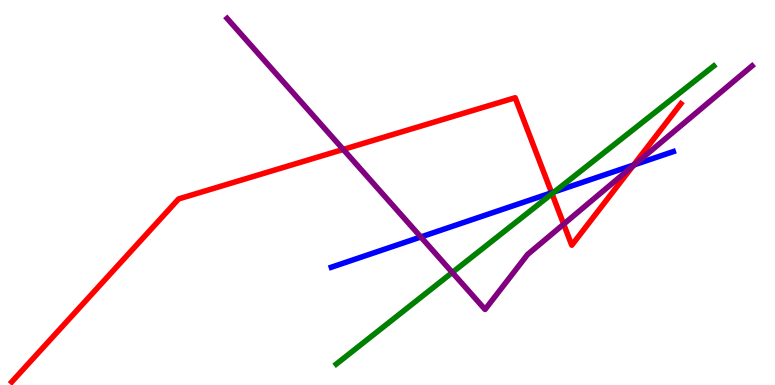[{'lines': ['blue', 'red'], 'intersections': [{'x': 7.12, 'y': 4.99}, {'x': 8.18, 'y': 5.71}]}, {'lines': ['green', 'red'], 'intersections': [{'x': 7.12, 'y': 4.97}]}, {'lines': ['purple', 'red'], 'intersections': [{'x': 4.43, 'y': 6.12}, {'x': 7.27, 'y': 4.18}, {'x': 8.16, 'y': 5.68}]}, {'lines': ['blue', 'green'], 'intersections': [{'x': 7.15, 'y': 5.02}]}, {'lines': ['blue', 'purple'], 'intersections': [{'x': 5.43, 'y': 3.84}, {'x': 8.19, 'y': 5.72}]}, {'lines': ['green', 'purple'], 'intersections': [{'x': 5.84, 'y': 2.92}]}]